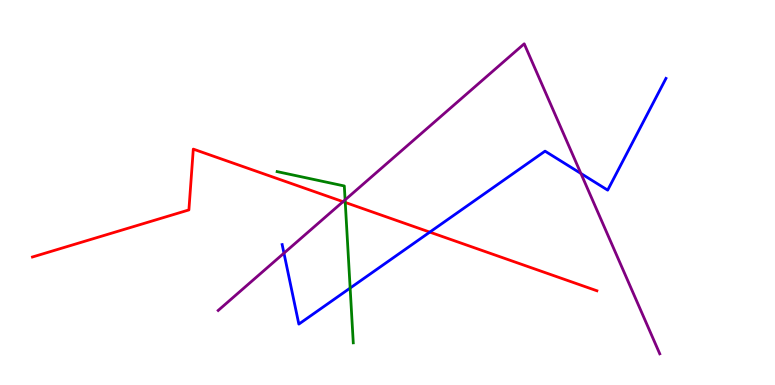[{'lines': ['blue', 'red'], 'intersections': [{'x': 5.55, 'y': 3.97}]}, {'lines': ['green', 'red'], 'intersections': [{'x': 4.45, 'y': 4.74}]}, {'lines': ['purple', 'red'], 'intersections': [{'x': 4.43, 'y': 4.76}]}, {'lines': ['blue', 'green'], 'intersections': [{'x': 4.52, 'y': 2.52}]}, {'lines': ['blue', 'purple'], 'intersections': [{'x': 3.66, 'y': 3.42}, {'x': 7.5, 'y': 5.49}]}, {'lines': ['green', 'purple'], 'intersections': [{'x': 4.45, 'y': 4.81}]}]